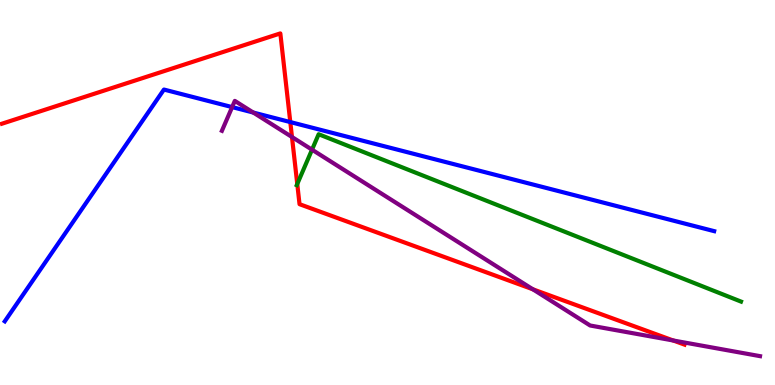[{'lines': ['blue', 'red'], 'intersections': [{'x': 3.75, 'y': 6.83}]}, {'lines': ['green', 'red'], 'intersections': [{'x': 3.84, 'y': 5.22}]}, {'lines': ['purple', 'red'], 'intersections': [{'x': 3.77, 'y': 6.44}, {'x': 6.88, 'y': 2.49}, {'x': 8.69, 'y': 1.16}]}, {'lines': ['blue', 'green'], 'intersections': []}, {'lines': ['blue', 'purple'], 'intersections': [{'x': 3.0, 'y': 7.22}, {'x': 3.27, 'y': 7.08}]}, {'lines': ['green', 'purple'], 'intersections': [{'x': 4.03, 'y': 6.11}]}]